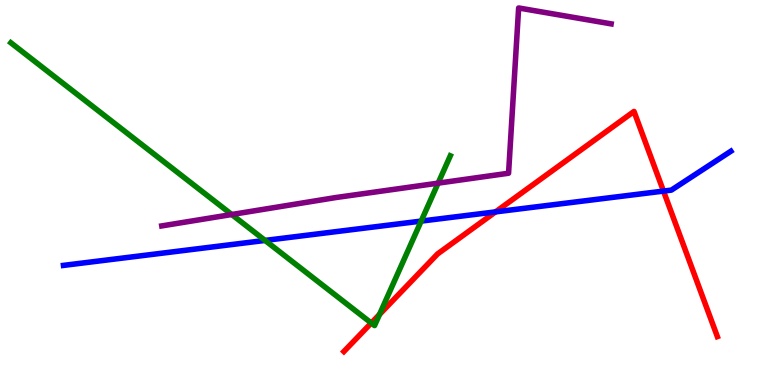[{'lines': ['blue', 'red'], 'intersections': [{'x': 6.39, 'y': 4.5}, {'x': 8.56, 'y': 5.04}]}, {'lines': ['green', 'red'], 'intersections': [{'x': 4.79, 'y': 1.61}, {'x': 4.9, 'y': 1.83}]}, {'lines': ['purple', 'red'], 'intersections': []}, {'lines': ['blue', 'green'], 'intersections': [{'x': 3.42, 'y': 3.76}, {'x': 5.43, 'y': 4.26}]}, {'lines': ['blue', 'purple'], 'intersections': []}, {'lines': ['green', 'purple'], 'intersections': [{'x': 2.99, 'y': 4.43}, {'x': 5.65, 'y': 5.24}]}]